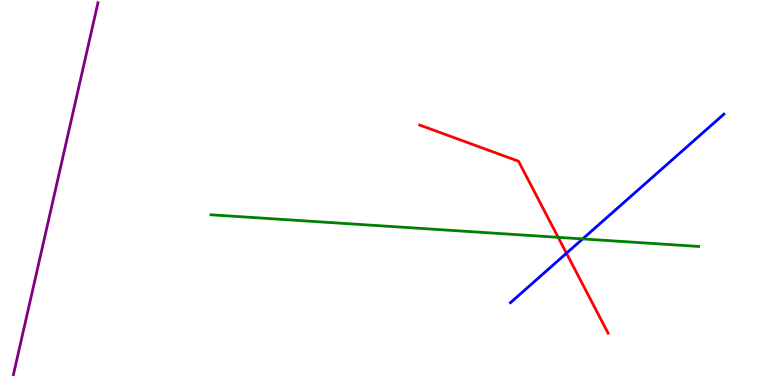[{'lines': ['blue', 'red'], 'intersections': [{'x': 7.31, 'y': 3.42}]}, {'lines': ['green', 'red'], 'intersections': [{'x': 7.2, 'y': 3.84}]}, {'lines': ['purple', 'red'], 'intersections': []}, {'lines': ['blue', 'green'], 'intersections': [{'x': 7.52, 'y': 3.79}]}, {'lines': ['blue', 'purple'], 'intersections': []}, {'lines': ['green', 'purple'], 'intersections': []}]